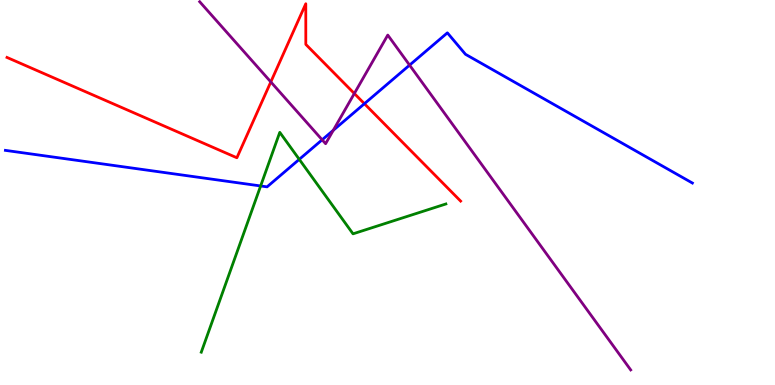[{'lines': ['blue', 'red'], 'intersections': [{'x': 4.7, 'y': 7.31}]}, {'lines': ['green', 'red'], 'intersections': []}, {'lines': ['purple', 'red'], 'intersections': [{'x': 3.49, 'y': 7.87}, {'x': 4.57, 'y': 7.57}]}, {'lines': ['blue', 'green'], 'intersections': [{'x': 3.36, 'y': 5.17}, {'x': 3.86, 'y': 5.86}]}, {'lines': ['blue', 'purple'], 'intersections': [{'x': 4.16, 'y': 6.37}, {'x': 4.3, 'y': 6.62}, {'x': 5.28, 'y': 8.31}]}, {'lines': ['green', 'purple'], 'intersections': []}]